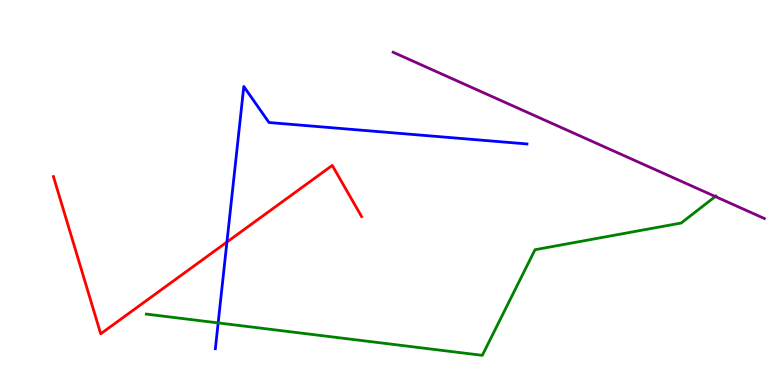[{'lines': ['blue', 'red'], 'intersections': [{'x': 2.93, 'y': 3.71}]}, {'lines': ['green', 'red'], 'intersections': []}, {'lines': ['purple', 'red'], 'intersections': []}, {'lines': ['blue', 'green'], 'intersections': [{'x': 2.81, 'y': 1.61}]}, {'lines': ['blue', 'purple'], 'intersections': []}, {'lines': ['green', 'purple'], 'intersections': [{'x': 9.23, 'y': 4.9}]}]